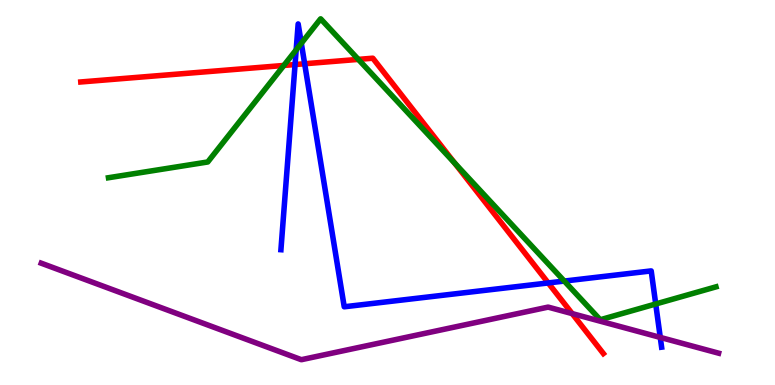[{'lines': ['blue', 'red'], 'intersections': [{'x': 3.81, 'y': 8.32}, {'x': 3.93, 'y': 8.34}, {'x': 7.07, 'y': 2.65}]}, {'lines': ['green', 'red'], 'intersections': [{'x': 3.66, 'y': 8.3}, {'x': 4.62, 'y': 8.46}, {'x': 5.87, 'y': 5.76}]}, {'lines': ['purple', 'red'], 'intersections': [{'x': 7.38, 'y': 1.85}]}, {'lines': ['blue', 'green'], 'intersections': [{'x': 3.82, 'y': 8.71}, {'x': 3.89, 'y': 8.88}, {'x': 7.28, 'y': 2.7}, {'x': 8.46, 'y': 2.1}]}, {'lines': ['blue', 'purple'], 'intersections': [{'x': 8.52, 'y': 1.24}]}, {'lines': ['green', 'purple'], 'intersections': []}]